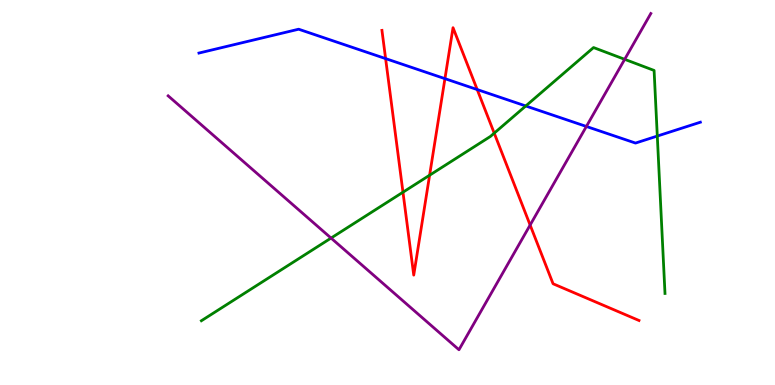[{'lines': ['blue', 'red'], 'intersections': [{'x': 4.98, 'y': 8.48}, {'x': 5.74, 'y': 7.96}, {'x': 6.16, 'y': 7.67}]}, {'lines': ['green', 'red'], 'intersections': [{'x': 5.2, 'y': 5.01}, {'x': 5.54, 'y': 5.45}, {'x': 6.38, 'y': 6.54}]}, {'lines': ['purple', 'red'], 'intersections': [{'x': 6.84, 'y': 4.15}]}, {'lines': ['blue', 'green'], 'intersections': [{'x': 6.78, 'y': 7.25}, {'x': 8.48, 'y': 6.47}]}, {'lines': ['blue', 'purple'], 'intersections': [{'x': 7.57, 'y': 6.72}]}, {'lines': ['green', 'purple'], 'intersections': [{'x': 4.27, 'y': 3.82}, {'x': 8.06, 'y': 8.46}]}]